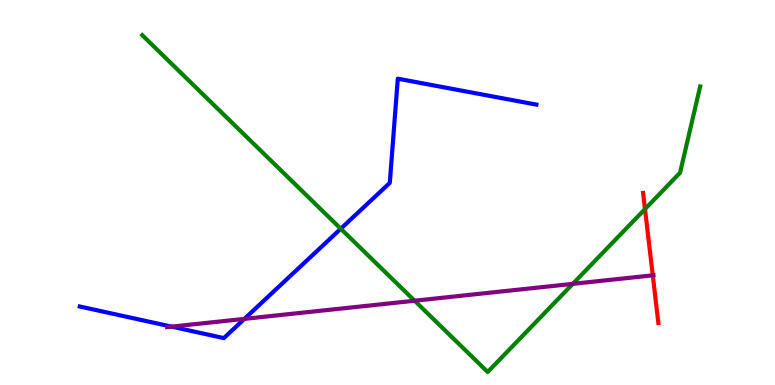[{'lines': ['blue', 'red'], 'intersections': []}, {'lines': ['green', 'red'], 'intersections': [{'x': 8.32, 'y': 4.57}]}, {'lines': ['purple', 'red'], 'intersections': [{'x': 8.42, 'y': 2.85}]}, {'lines': ['blue', 'green'], 'intersections': [{'x': 4.4, 'y': 4.06}]}, {'lines': ['blue', 'purple'], 'intersections': [{'x': 2.21, 'y': 1.52}, {'x': 3.15, 'y': 1.72}]}, {'lines': ['green', 'purple'], 'intersections': [{'x': 5.35, 'y': 2.19}, {'x': 7.39, 'y': 2.63}]}]